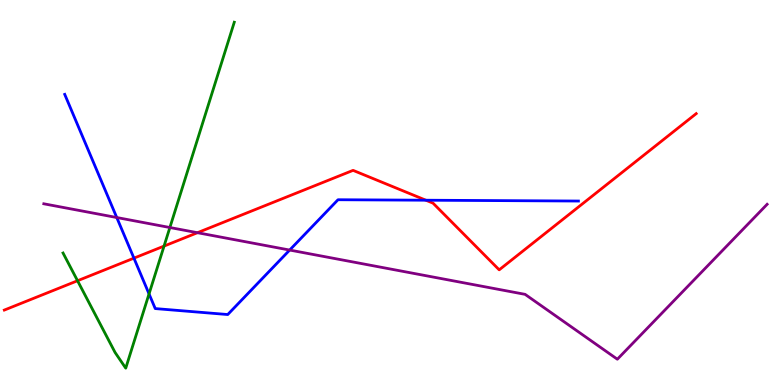[{'lines': ['blue', 'red'], 'intersections': [{'x': 1.73, 'y': 3.29}, {'x': 5.5, 'y': 4.8}]}, {'lines': ['green', 'red'], 'intersections': [{'x': 1.0, 'y': 2.71}, {'x': 2.12, 'y': 3.61}]}, {'lines': ['purple', 'red'], 'intersections': [{'x': 2.55, 'y': 3.96}]}, {'lines': ['blue', 'green'], 'intersections': [{'x': 1.92, 'y': 2.37}]}, {'lines': ['blue', 'purple'], 'intersections': [{'x': 1.51, 'y': 4.35}, {'x': 3.74, 'y': 3.51}]}, {'lines': ['green', 'purple'], 'intersections': [{'x': 2.19, 'y': 4.09}]}]